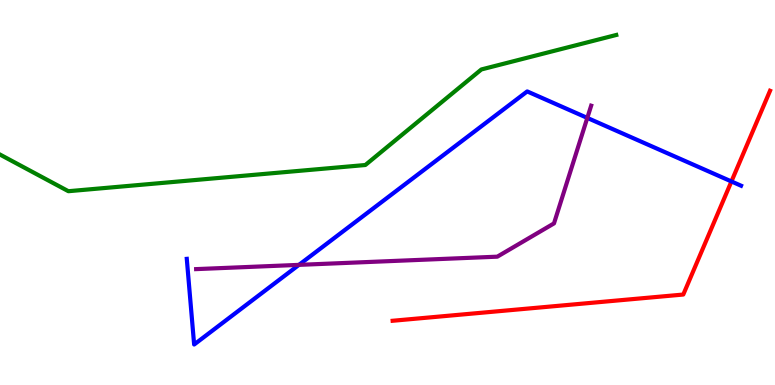[{'lines': ['blue', 'red'], 'intersections': [{'x': 9.44, 'y': 5.29}]}, {'lines': ['green', 'red'], 'intersections': []}, {'lines': ['purple', 'red'], 'intersections': []}, {'lines': ['blue', 'green'], 'intersections': []}, {'lines': ['blue', 'purple'], 'intersections': [{'x': 3.86, 'y': 3.12}, {'x': 7.58, 'y': 6.94}]}, {'lines': ['green', 'purple'], 'intersections': []}]